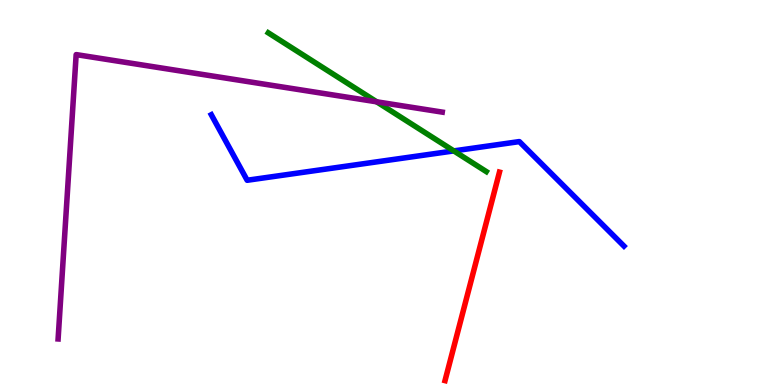[{'lines': ['blue', 'red'], 'intersections': []}, {'lines': ['green', 'red'], 'intersections': []}, {'lines': ['purple', 'red'], 'intersections': []}, {'lines': ['blue', 'green'], 'intersections': [{'x': 5.86, 'y': 6.08}]}, {'lines': ['blue', 'purple'], 'intersections': []}, {'lines': ['green', 'purple'], 'intersections': [{'x': 4.86, 'y': 7.36}]}]